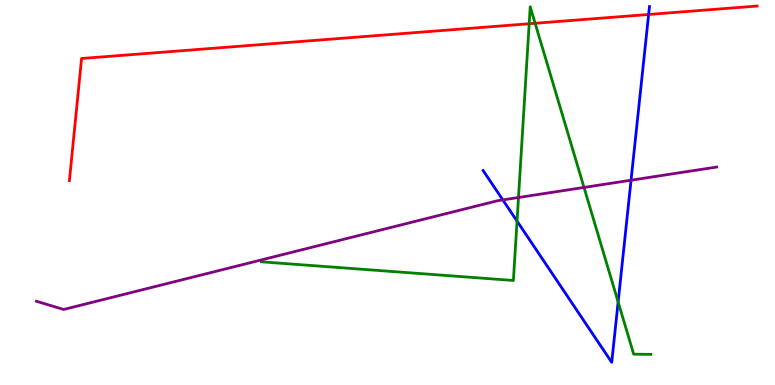[{'lines': ['blue', 'red'], 'intersections': [{'x': 8.37, 'y': 9.62}]}, {'lines': ['green', 'red'], 'intersections': [{'x': 6.83, 'y': 9.38}, {'x': 6.9, 'y': 9.4}]}, {'lines': ['purple', 'red'], 'intersections': []}, {'lines': ['blue', 'green'], 'intersections': [{'x': 6.67, 'y': 4.26}, {'x': 7.98, 'y': 2.16}]}, {'lines': ['blue', 'purple'], 'intersections': [{'x': 6.49, 'y': 4.81}, {'x': 8.14, 'y': 5.32}]}, {'lines': ['green', 'purple'], 'intersections': [{'x': 6.69, 'y': 4.87}, {'x': 7.54, 'y': 5.13}]}]